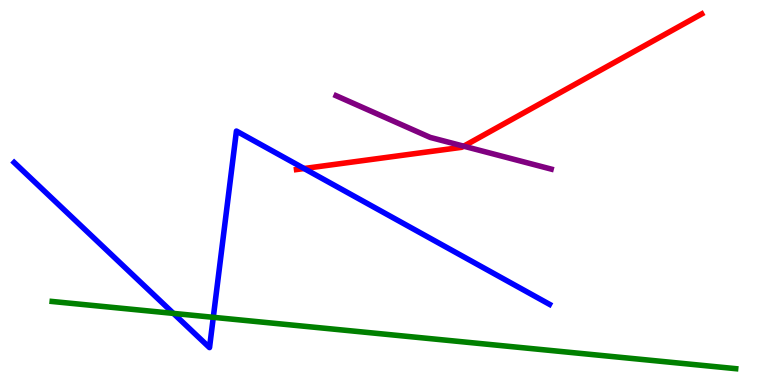[{'lines': ['blue', 'red'], 'intersections': [{'x': 3.92, 'y': 5.62}]}, {'lines': ['green', 'red'], 'intersections': []}, {'lines': ['purple', 'red'], 'intersections': [{'x': 5.98, 'y': 6.2}]}, {'lines': ['blue', 'green'], 'intersections': [{'x': 2.24, 'y': 1.86}, {'x': 2.75, 'y': 1.76}]}, {'lines': ['blue', 'purple'], 'intersections': []}, {'lines': ['green', 'purple'], 'intersections': []}]